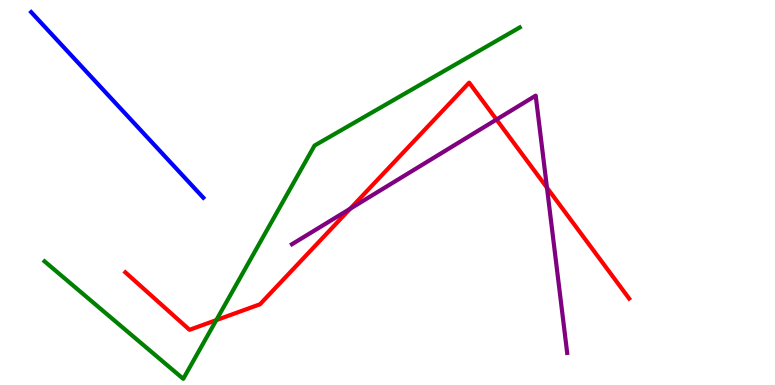[{'lines': ['blue', 'red'], 'intersections': []}, {'lines': ['green', 'red'], 'intersections': [{'x': 2.79, 'y': 1.69}]}, {'lines': ['purple', 'red'], 'intersections': [{'x': 4.52, 'y': 4.58}, {'x': 6.41, 'y': 6.9}, {'x': 7.06, 'y': 5.13}]}, {'lines': ['blue', 'green'], 'intersections': []}, {'lines': ['blue', 'purple'], 'intersections': []}, {'lines': ['green', 'purple'], 'intersections': []}]